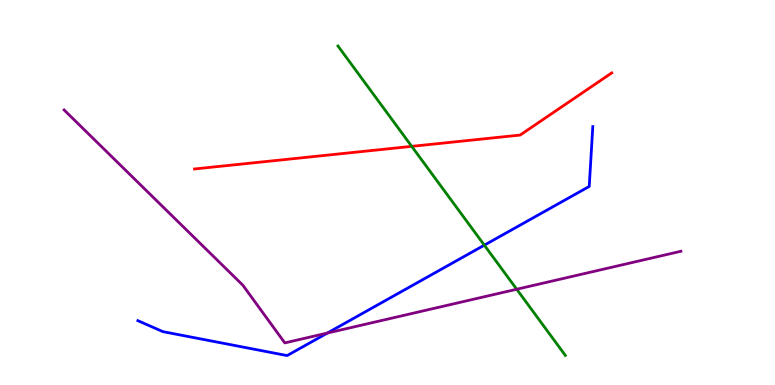[{'lines': ['blue', 'red'], 'intersections': []}, {'lines': ['green', 'red'], 'intersections': [{'x': 5.31, 'y': 6.2}]}, {'lines': ['purple', 'red'], 'intersections': []}, {'lines': ['blue', 'green'], 'intersections': [{'x': 6.25, 'y': 3.63}]}, {'lines': ['blue', 'purple'], 'intersections': [{'x': 4.22, 'y': 1.35}]}, {'lines': ['green', 'purple'], 'intersections': [{'x': 6.67, 'y': 2.49}]}]